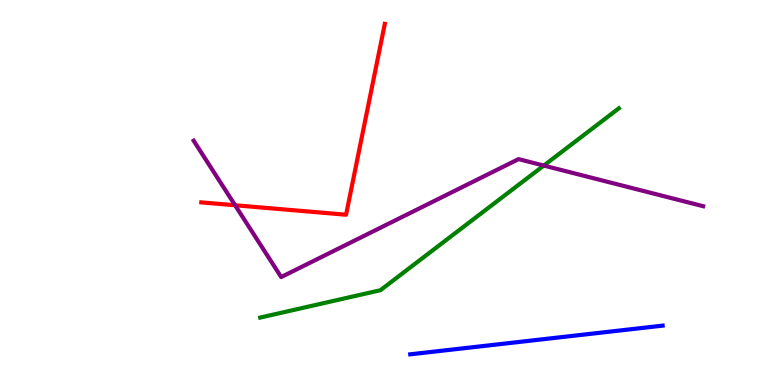[{'lines': ['blue', 'red'], 'intersections': []}, {'lines': ['green', 'red'], 'intersections': []}, {'lines': ['purple', 'red'], 'intersections': [{'x': 3.03, 'y': 4.67}]}, {'lines': ['blue', 'green'], 'intersections': []}, {'lines': ['blue', 'purple'], 'intersections': []}, {'lines': ['green', 'purple'], 'intersections': [{'x': 7.02, 'y': 5.7}]}]